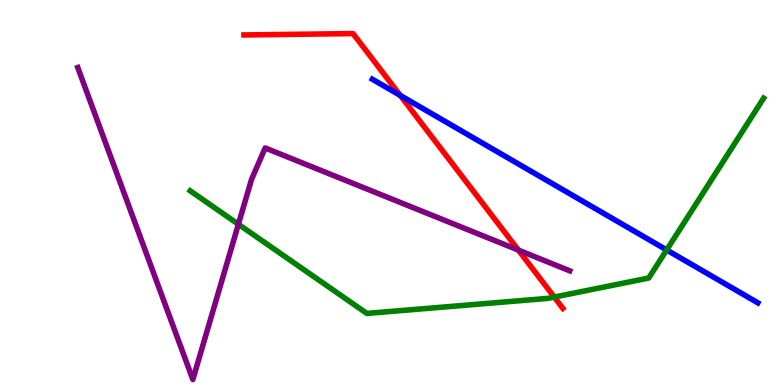[{'lines': ['blue', 'red'], 'intersections': [{'x': 5.16, 'y': 7.52}]}, {'lines': ['green', 'red'], 'intersections': [{'x': 7.15, 'y': 2.28}]}, {'lines': ['purple', 'red'], 'intersections': [{'x': 6.69, 'y': 3.5}]}, {'lines': ['blue', 'green'], 'intersections': [{'x': 8.6, 'y': 3.51}]}, {'lines': ['blue', 'purple'], 'intersections': []}, {'lines': ['green', 'purple'], 'intersections': [{'x': 3.08, 'y': 4.17}]}]